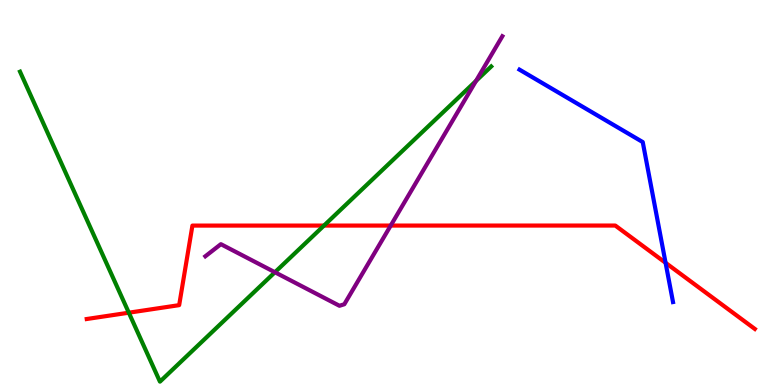[{'lines': ['blue', 'red'], 'intersections': [{'x': 8.59, 'y': 3.17}]}, {'lines': ['green', 'red'], 'intersections': [{'x': 1.66, 'y': 1.88}, {'x': 4.18, 'y': 4.14}]}, {'lines': ['purple', 'red'], 'intersections': [{'x': 5.04, 'y': 4.14}]}, {'lines': ['blue', 'green'], 'intersections': []}, {'lines': ['blue', 'purple'], 'intersections': []}, {'lines': ['green', 'purple'], 'intersections': [{'x': 3.55, 'y': 2.93}, {'x': 6.14, 'y': 7.9}]}]